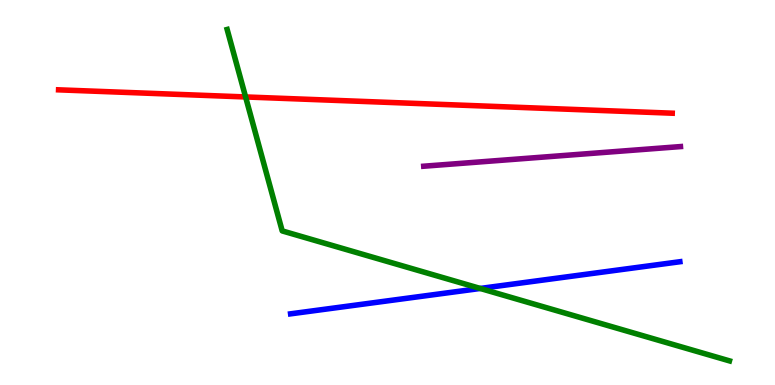[{'lines': ['blue', 'red'], 'intersections': []}, {'lines': ['green', 'red'], 'intersections': [{'x': 3.17, 'y': 7.48}]}, {'lines': ['purple', 'red'], 'intersections': []}, {'lines': ['blue', 'green'], 'intersections': [{'x': 6.2, 'y': 2.51}]}, {'lines': ['blue', 'purple'], 'intersections': []}, {'lines': ['green', 'purple'], 'intersections': []}]